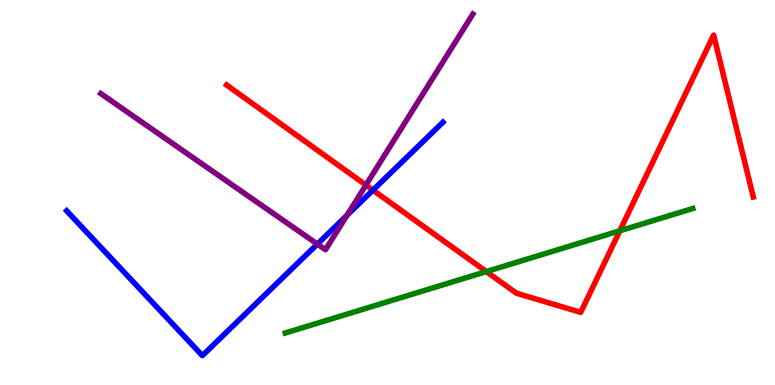[{'lines': ['blue', 'red'], 'intersections': [{'x': 4.81, 'y': 5.06}]}, {'lines': ['green', 'red'], 'intersections': [{'x': 6.28, 'y': 2.95}, {'x': 8.0, 'y': 4.01}]}, {'lines': ['purple', 'red'], 'intersections': [{'x': 4.72, 'y': 5.19}]}, {'lines': ['blue', 'green'], 'intersections': []}, {'lines': ['blue', 'purple'], 'intersections': [{'x': 4.09, 'y': 3.66}, {'x': 4.48, 'y': 4.41}]}, {'lines': ['green', 'purple'], 'intersections': []}]